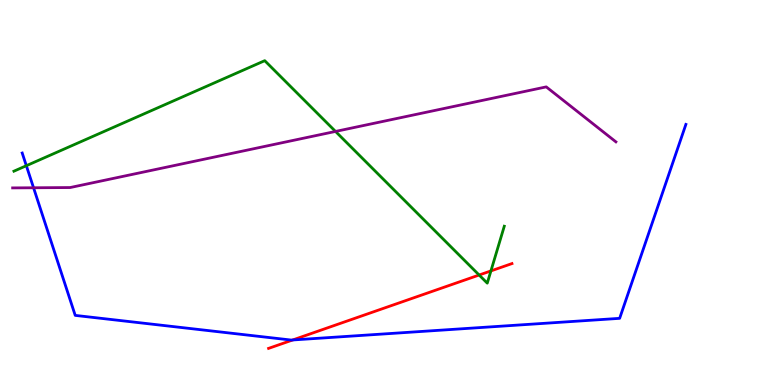[{'lines': ['blue', 'red'], 'intersections': [{'x': 3.78, 'y': 1.17}]}, {'lines': ['green', 'red'], 'intersections': [{'x': 6.18, 'y': 2.86}, {'x': 6.33, 'y': 2.96}]}, {'lines': ['purple', 'red'], 'intersections': []}, {'lines': ['blue', 'green'], 'intersections': [{'x': 0.34, 'y': 5.7}]}, {'lines': ['blue', 'purple'], 'intersections': [{'x': 0.433, 'y': 5.12}]}, {'lines': ['green', 'purple'], 'intersections': [{'x': 4.33, 'y': 6.59}]}]